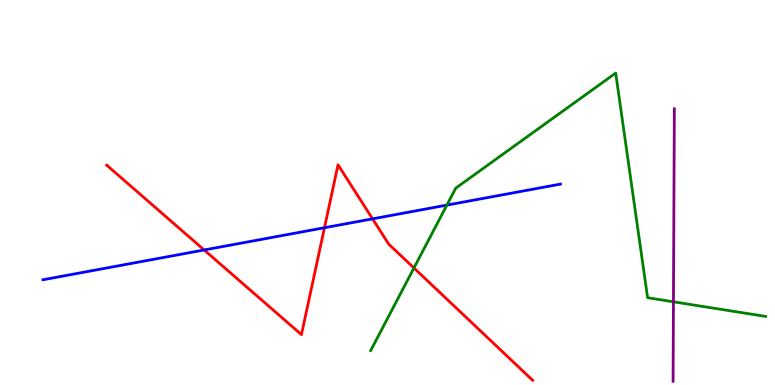[{'lines': ['blue', 'red'], 'intersections': [{'x': 2.63, 'y': 3.51}, {'x': 4.19, 'y': 4.08}, {'x': 4.81, 'y': 4.32}]}, {'lines': ['green', 'red'], 'intersections': [{'x': 5.34, 'y': 3.04}]}, {'lines': ['purple', 'red'], 'intersections': []}, {'lines': ['blue', 'green'], 'intersections': [{'x': 5.77, 'y': 4.67}]}, {'lines': ['blue', 'purple'], 'intersections': []}, {'lines': ['green', 'purple'], 'intersections': [{'x': 8.69, 'y': 2.16}]}]